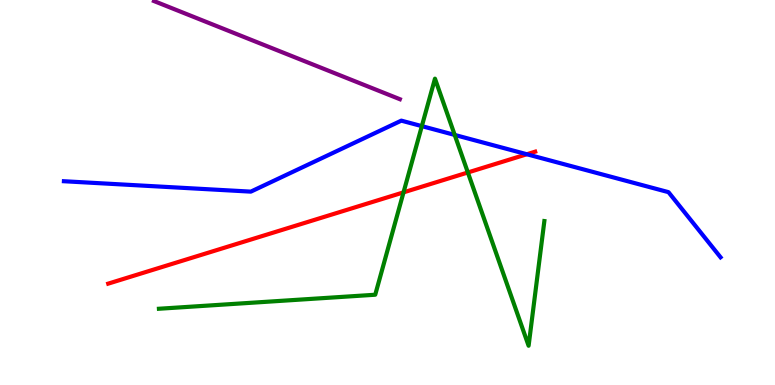[{'lines': ['blue', 'red'], 'intersections': [{'x': 6.8, 'y': 5.99}]}, {'lines': ['green', 'red'], 'intersections': [{'x': 5.21, 'y': 5.0}, {'x': 6.04, 'y': 5.52}]}, {'lines': ['purple', 'red'], 'intersections': []}, {'lines': ['blue', 'green'], 'intersections': [{'x': 5.44, 'y': 6.72}, {'x': 5.87, 'y': 6.5}]}, {'lines': ['blue', 'purple'], 'intersections': []}, {'lines': ['green', 'purple'], 'intersections': []}]